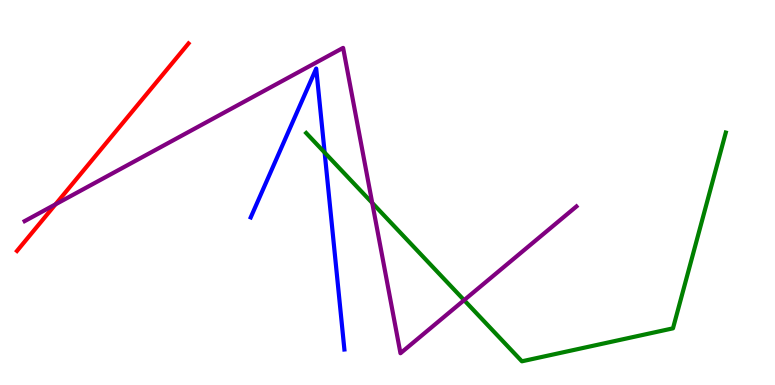[{'lines': ['blue', 'red'], 'intersections': []}, {'lines': ['green', 'red'], 'intersections': []}, {'lines': ['purple', 'red'], 'intersections': [{'x': 0.716, 'y': 4.69}]}, {'lines': ['blue', 'green'], 'intersections': [{'x': 4.19, 'y': 6.04}]}, {'lines': ['blue', 'purple'], 'intersections': []}, {'lines': ['green', 'purple'], 'intersections': [{'x': 4.8, 'y': 4.73}, {'x': 5.99, 'y': 2.2}]}]